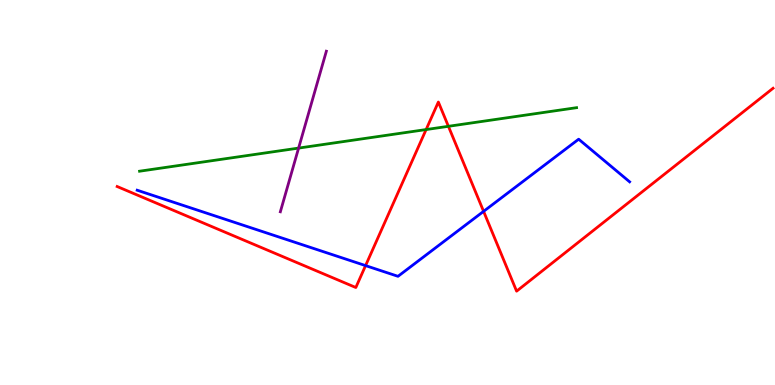[{'lines': ['blue', 'red'], 'intersections': [{'x': 4.72, 'y': 3.1}, {'x': 6.24, 'y': 4.51}]}, {'lines': ['green', 'red'], 'intersections': [{'x': 5.5, 'y': 6.64}, {'x': 5.79, 'y': 6.72}]}, {'lines': ['purple', 'red'], 'intersections': []}, {'lines': ['blue', 'green'], 'intersections': []}, {'lines': ['blue', 'purple'], 'intersections': []}, {'lines': ['green', 'purple'], 'intersections': [{'x': 3.85, 'y': 6.15}]}]